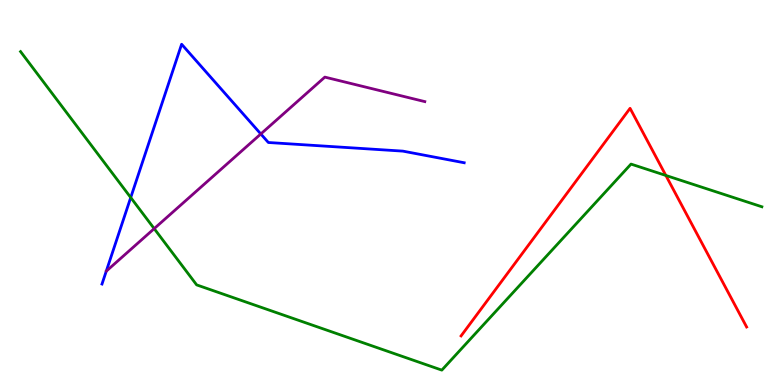[{'lines': ['blue', 'red'], 'intersections': []}, {'lines': ['green', 'red'], 'intersections': [{'x': 8.59, 'y': 5.44}]}, {'lines': ['purple', 'red'], 'intersections': []}, {'lines': ['blue', 'green'], 'intersections': [{'x': 1.69, 'y': 4.87}]}, {'lines': ['blue', 'purple'], 'intersections': [{'x': 3.37, 'y': 6.52}]}, {'lines': ['green', 'purple'], 'intersections': [{'x': 1.99, 'y': 4.06}]}]